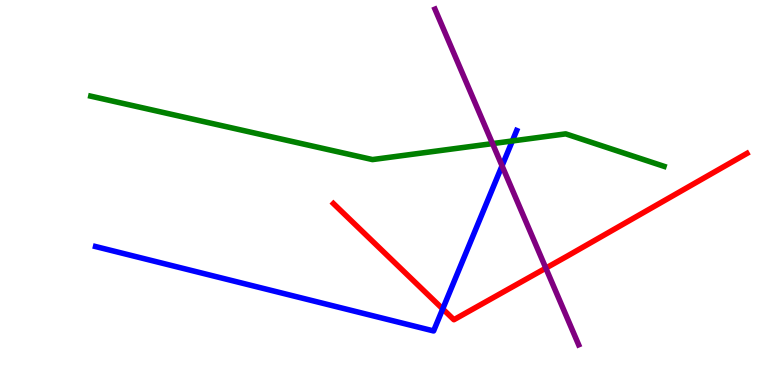[{'lines': ['blue', 'red'], 'intersections': [{'x': 5.71, 'y': 1.98}]}, {'lines': ['green', 'red'], 'intersections': []}, {'lines': ['purple', 'red'], 'intersections': [{'x': 7.04, 'y': 3.04}]}, {'lines': ['blue', 'green'], 'intersections': [{'x': 6.61, 'y': 6.34}]}, {'lines': ['blue', 'purple'], 'intersections': [{'x': 6.48, 'y': 5.69}]}, {'lines': ['green', 'purple'], 'intersections': [{'x': 6.36, 'y': 6.27}]}]